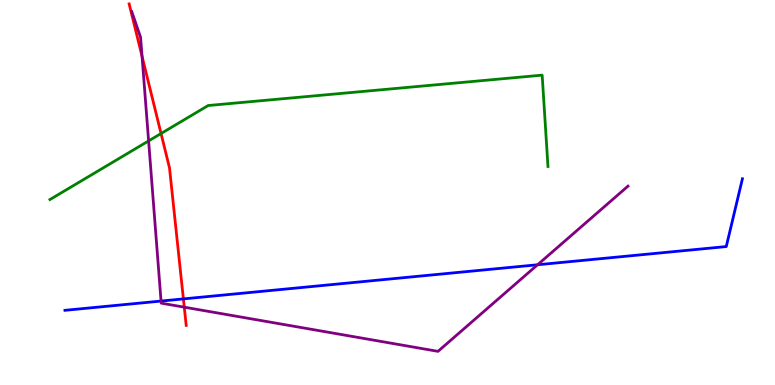[{'lines': ['blue', 'red'], 'intersections': [{'x': 2.37, 'y': 2.24}]}, {'lines': ['green', 'red'], 'intersections': [{'x': 2.08, 'y': 6.53}]}, {'lines': ['purple', 'red'], 'intersections': [{'x': 1.83, 'y': 8.54}, {'x': 2.38, 'y': 2.02}]}, {'lines': ['blue', 'green'], 'intersections': []}, {'lines': ['blue', 'purple'], 'intersections': [{'x': 2.08, 'y': 2.18}, {'x': 6.94, 'y': 3.12}]}, {'lines': ['green', 'purple'], 'intersections': [{'x': 1.92, 'y': 6.34}]}]